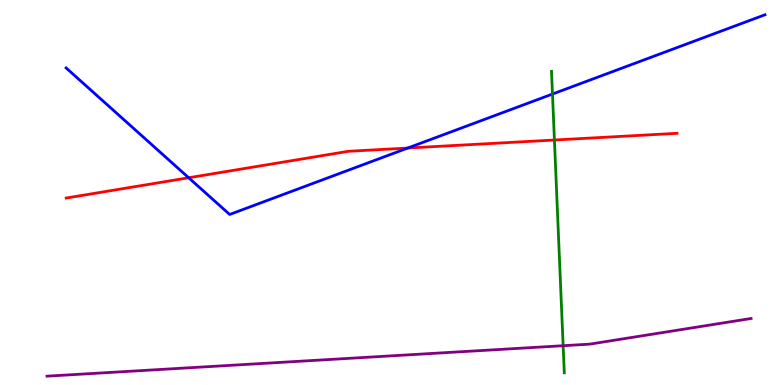[{'lines': ['blue', 'red'], 'intersections': [{'x': 2.43, 'y': 5.38}, {'x': 5.26, 'y': 6.15}]}, {'lines': ['green', 'red'], 'intersections': [{'x': 7.15, 'y': 6.36}]}, {'lines': ['purple', 'red'], 'intersections': []}, {'lines': ['blue', 'green'], 'intersections': [{'x': 7.13, 'y': 7.56}]}, {'lines': ['blue', 'purple'], 'intersections': []}, {'lines': ['green', 'purple'], 'intersections': [{'x': 7.27, 'y': 1.02}]}]